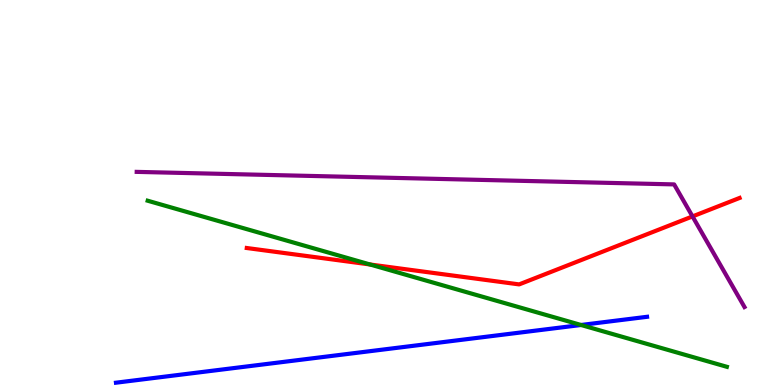[{'lines': ['blue', 'red'], 'intersections': []}, {'lines': ['green', 'red'], 'intersections': [{'x': 4.77, 'y': 3.13}]}, {'lines': ['purple', 'red'], 'intersections': [{'x': 8.94, 'y': 4.38}]}, {'lines': ['blue', 'green'], 'intersections': [{'x': 7.5, 'y': 1.56}]}, {'lines': ['blue', 'purple'], 'intersections': []}, {'lines': ['green', 'purple'], 'intersections': []}]